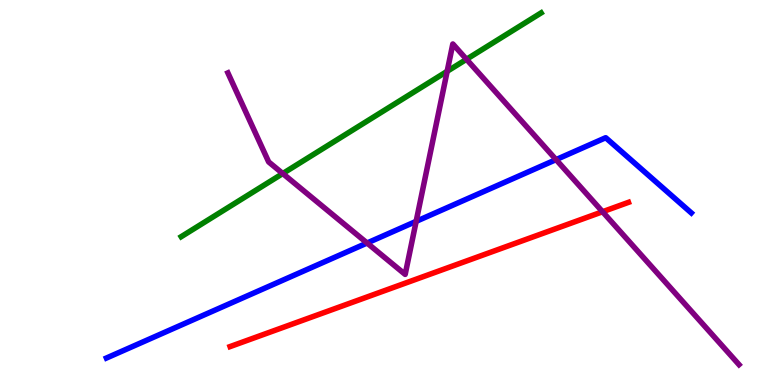[{'lines': ['blue', 'red'], 'intersections': []}, {'lines': ['green', 'red'], 'intersections': []}, {'lines': ['purple', 'red'], 'intersections': [{'x': 7.77, 'y': 4.5}]}, {'lines': ['blue', 'green'], 'intersections': []}, {'lines': ['blue', 'purple'], 'intersections': [{'x': 4.74, 'y': 3.69}, {'x': 5.37, 'y': 4.25}, {'x': 7.17, 'y': 5.85}]}, {'lines': ['green', 'purple'], 'intersections': [{'x': 3.65, 'y': 5.49}, {'x': 5.77, 'y': 8.15}, {'x': 6.02, 'y': 8.46}]}]